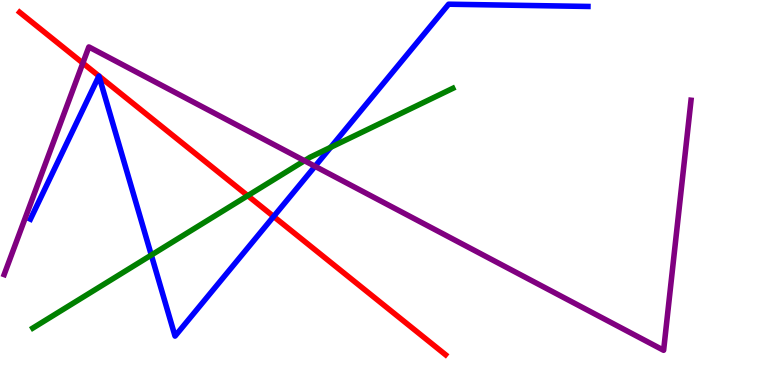[{'lines': ['blue', 'red'], 'intersections': [{'x': 1.28, 'y': 8.03}, {'x': 1.28, 'y': 8.03}, {'x': 3.53, 'y': 4.38}]}, {'lines': ['green', 'red'], 'intersections': [{'x': 3.2, 'y': 4.92}]}, {'lines': ['purple', 'red'], 'intersections': [{'x': 1.07, 'y': 8.36}]}, {'lines': ['blue', 'green'], 'intersections': [{'x': 1.95, 'y': 3.37}, {'x': 4.27, 'y': 6.17}]}, {'lines': ['blue', 'purple'], 'intersections': [{'x': 4.06, 'y': 5.68}]}, {'lines': ['green', 'purple'], 'intersections': [{'x': 3.93, 'y': 5.83}]}]